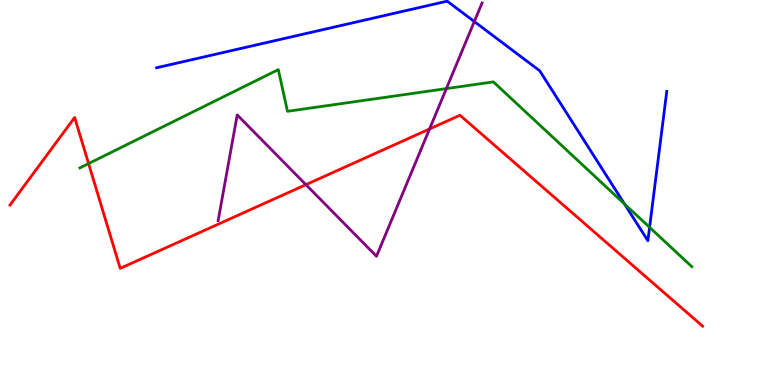[{'lines': ['blue', 'red'], 'intersections': []}, {'lines': ['green', 'red'], 'intersections': [{'x': 1.14, 'y': 5.75}]}, {'lines': ['purple', 'red'], 'intersections': [{'x': 3.95, 'y': 5.2}, {'x': 5.54, 'y': 6.65}]}, {'lines': ['blue', 'green'], 'intersections': [{'x': 8.06, 'y': 4.7}, {'x': 8.38, 'y': 4.1}]}, {'lines': ['blue', 'purple'], 'intersections': [{'x': 6.12, 'y': 9.44}]}, {'lines': ['green', 'purple'], 'intersections': [{'x': 5.76, 'y': 7.7}]}]